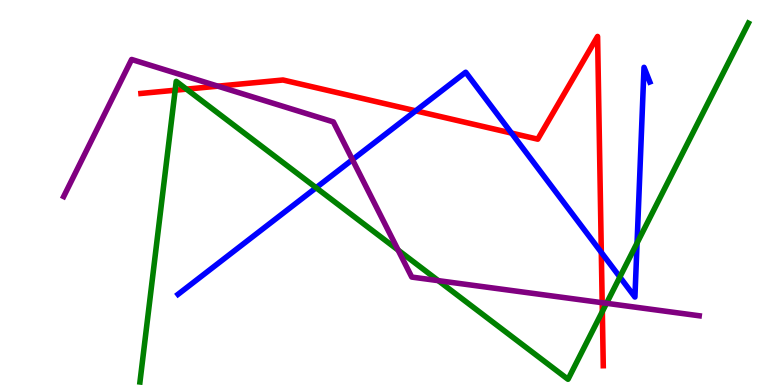[{'lines': ['blue', 'red'], 'intersections': [{'x': 5.36, 'y': 7.12}, {'x': 6.6, 'y': 6.54}, {'x': 7.76, 'y': 3.44}]}, {'lines': ['green', 'red'], 'intersections': [{'x': 2.26, 'y': 7.66}, {'x': 2.41, 'y': 7.68}, {'x': 7.77, 'y': 1.91}]}, {'lines': ['purple', 'red'], 'intersections': [{'x': 2.81, 'y': 7.76}, {'x': 7.77, 'y': 2.14}]}, {'lines': ['blue', 'green'], 'intersections': [{'x': 4.08, 'y': 5.12}, {'x': 8.0, 'y': 2.81}, {'x': 8.22, 'y': 3.69}]}, {'lines': ['blue', 'purple'], 'intersections': [{'x': 4.55, 'y': 5.85}]}, {'lines': ['green', 'purple'], 'intersections': [{'x': 5.14, 'y': 3.5}, {'x': 5.66, 'y': 2.71}, {'x': 7.83, 'y': 2.12}]}]